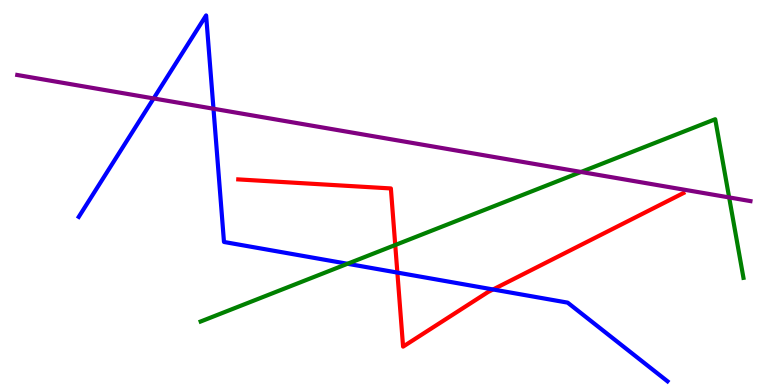[{'lines': ['blue', 'red'], 'intersections': [{'x': 5.13, 'y': 2.92}, {'x': 6.36, 'y': 2.48}]}, {'lines': ['green', 'red'], 'intersections': [{'x': 5.1, 'y': 3.64}]}, {'lines': ['purple', 'red'], 'intersections': []}, {'lines': ['blue', 'green'], 'intersections': [{'x': 4.48, 'y': 3.15}]}, {'lines': ['blue', 'purple'], 'intersections': [{'x': 1.98, 'y': 7.44}, {'x': 2.75, 'y': 7.18}]}, {'lines': ['green', 'purple'], 'intersections': [{'x': 7.5, 'y': 5.53}, {'x': 9.41, 'y': 4.87}]}]